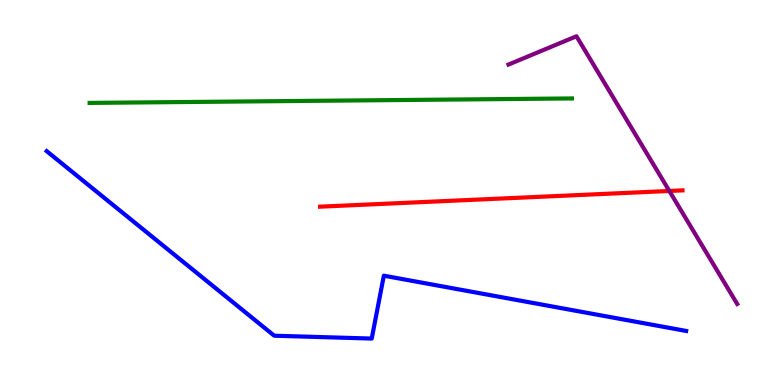[{'lines': ['blue', 'red'], 'intersections': []}, {'lines': ['green', 'red'], 'intersections': []}, {'lines': ['purple', 'red'], 'intersections': [{'x': 8.64, 'y': 5.04}]}, {'lines': ['blue', 'green'], 'intersections': []}, {'lines': ['blue', 'purple'], 'intersections': []}, {'lines': ['green', 'purple'], 'intersections': []}]